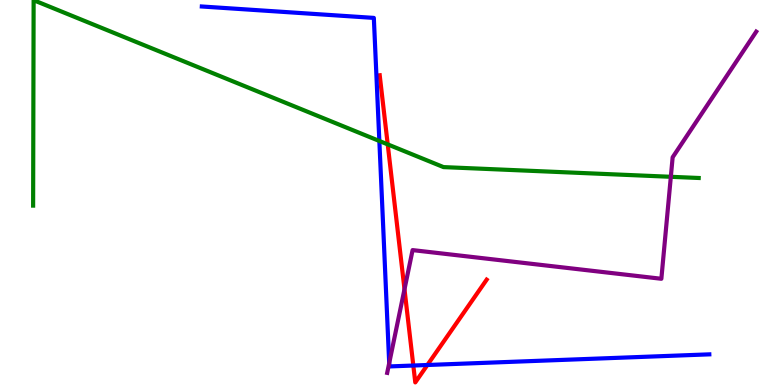[{'lines': ['blue', 'red'], 'intersections': [{'x': 5.33, 'y': 0.506}, {'x': 5.51, 'y': 0.52}]}, {'lines': ['green', 'red'], 'intersections': [{'x': 5.0, 'y': 6.25}]}, {'lines': ['purple', 'red'], 'intersections': [{'x': 5.22, 'y': 2.49}]}, {'lines': ['blue', 'green'], 'intersections': [{'x': 4.89, 'y': 6.34}]}, {'lines': ['blue', 'purple'], 'intersections': [{'x': 5.02, 'y': 0.567}]}, {'lines': ['green', 'purple'], 'intersections': [{'x': 8.66, 'y': 5.41}]}]